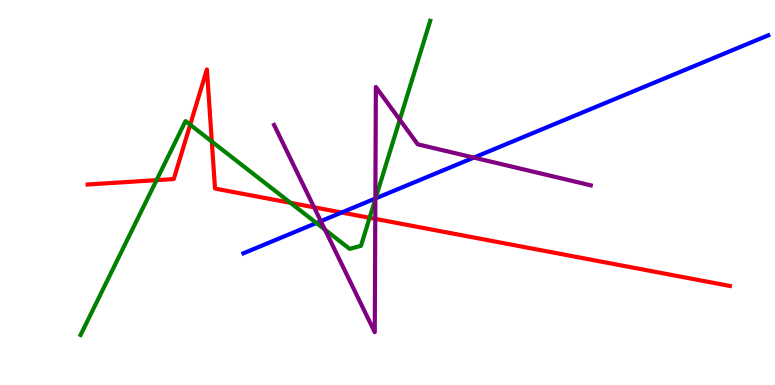[{'lines': ['blue', 'red'], 'intersections': [{'x': 4.41, 'y': 4.48}]}, {'lines': ['green', 'red'], 'intersections': [{'x': 2.02, 'y': 5.32}, {'x': 2.45, 'y': 6.76}, {'x': 2.73, 'y': 6.32}, {'x': 3.75, 'y': 4.73}, {'x': 4.77, 'y': 4.34}]}, {'lines': ['purple', 'red'], 'intersections': [{'x': 4.05, 'y': 4.62}, {'x': 4.84, 'y': 4.31}]}, {'lines': ['blue', 'green'], 'intersections': [{'x': 4.08, 'y': 4.21}, {'x': 4.85, 'y': 4.85}]}, {'lines': ['blue', 'purple'], 'intersections': [{'x': 4.14, 'y': 4.26}, {'x': 4.84, 'y': 4.84}, {'x': 6.11, 'y': 5.91}]}, {'lines': ['green', 'purple'], 'intersections': [{'x': 4.19, 'y': 4.04}, {'x': 4.84, 'y': 4.83}, {'x': 5.16, 'y': 6.89}]}]